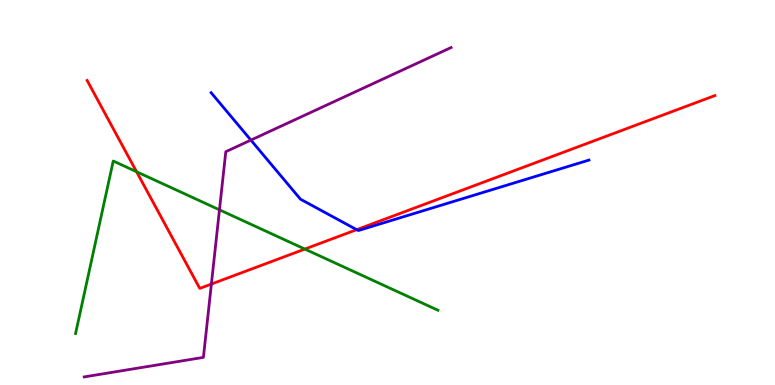[{'lines': ['blue', 'red'], 'intersections': [{'x': 4.6, 'y': 4.03}]}, {'lines': ['green', 'red'], 'intersections': [{'x': 1.76, 'y': 5.54}, {'x': 3.93, 'y': 3.53}]}, {'lines': ['purple', 'red'], 'intersections': [{'x': 2.73, 'y': 2.62}]}, {'lines': ['blue', 'green'], 'intersections': []}, {'lines': ['blue', 'purple'], 'intersections': [{'x': 3.24, 'y': 6.36}]}, {'lines': ['green', 'purple'], 'intersections': [{'x': 2.83, 'y': 4.55}]}]